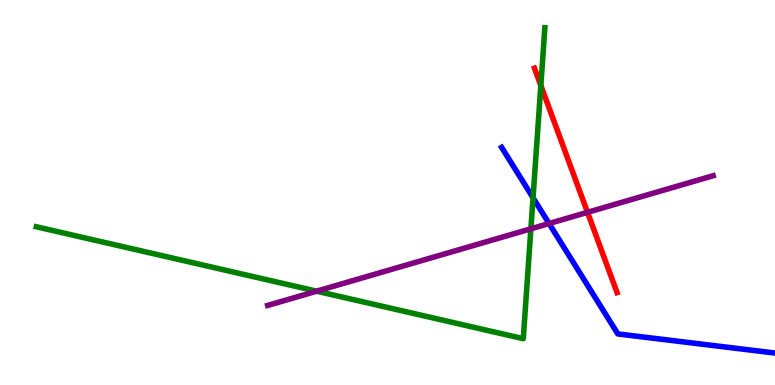[{'lines': ['blue', 'red'], 'intersections': []}, {'lines': ['green', 'red'], 'intersections': [{'x': 6.98, 'y': 7.78}]}, {'lines': ['purple', 'red'], 'intersections': [{'x': 7.58, 'y': 4.49}]}, {'lines': ['blue', 'green'], 'intersections': [{'x': 6.88, 'y': 4.86}]}, {'lines': ['blue', 'purple'], 'intersections': [{'x': 7.08, 'y': 4.19}]}, {'lines': ['green', 'purple'], 'intersections': [{'x': 4.09, 'y': 2.44}, {'x': 6.85, 'y': 4.06}]}]